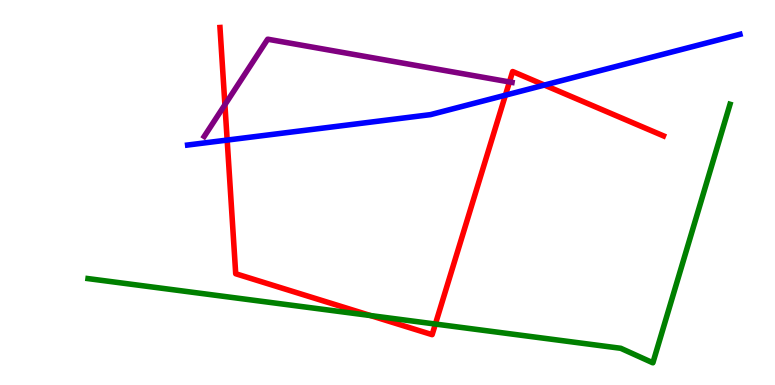[{'lines': ['blue', 'red'], 'intersections': [{'x': 2.93, 'y': 6.36}, {'x': 6.52, 'y': 7.53}, {'x': 7.02, 'y': 7.79}]}, {'lines': ['green', 'red'], 'intersections': [{'x': 4.78, 'y': 1.8}, {'x': 5.62, 'y': 1.58}]}, {'lines': ['purple', 'red'], 'intersections': [{'x': 2.9, 'y': 7.28}, {'x': 6.57, 'y': 7.87}]}, {'lines': ['blue', 'green'], 'intersections': []}, {'lines': ['blue', 'purple'], 'intersections': []}, {'lines': ['green', 'purple'], 'intersections': []}]